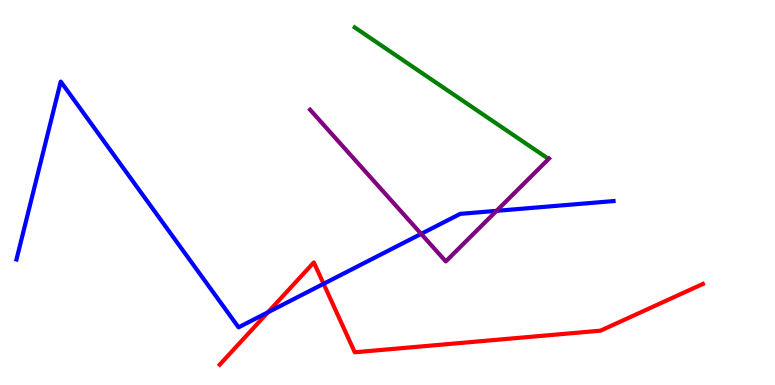[{'lines': ['blue', 'red'], 'intersections': [{'x': 3.46, 'y': 1.89}, {'x': 4.18, 'y': 2.63}]}, {'lines': ['green', 'red'], 'intersections': []}, {'lines': ['purple', 'red'], 'intersections': []}, {'lines': ['blue', 'green'], 'intersections': []}, {'lines': ['blue', 'purple'], 'intersections': [{'x': 5.43, 'y': 3.93}, {'x': 6.41, 'y': 4.52}]}, {'lines': ['green', 'purple'], 'intersections': []}]